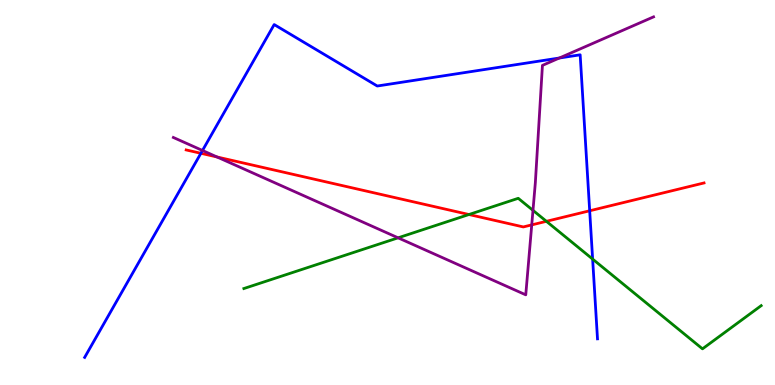[{'lines': ['blue', 'red'], 'intersections': [{'x': 2.59, 'y': 6.02}, {'x': 7.61, 'y': 4.53}]}, {'lines': ['green', 'red'], 'intersections': [{'x': 6.05, 'y': 4.43}, {'x': 7.05, 'y': 4.25}]}, {'lines': ['purple', 'red'], 'intersections': [{'x': 2.8, 'y': 5.92}, {'x': 6.86, 'y': 4.16}]}, {'lines': ['blue', 'green'], 'intersections': [{'x': 7.65, 'y': 3.27}]}, {'lines': ['blue', 'purple'], 'intersections': [{'x': 2.61, 'y': 6.09}, {'x': 7.22, 'y': 8.49}]}, {'lines': ['green', 'purple'], 'intersections': [{'x': 5.14, 'y': 3.82}, {'x': 6.88, 'y': 4.54}]}]